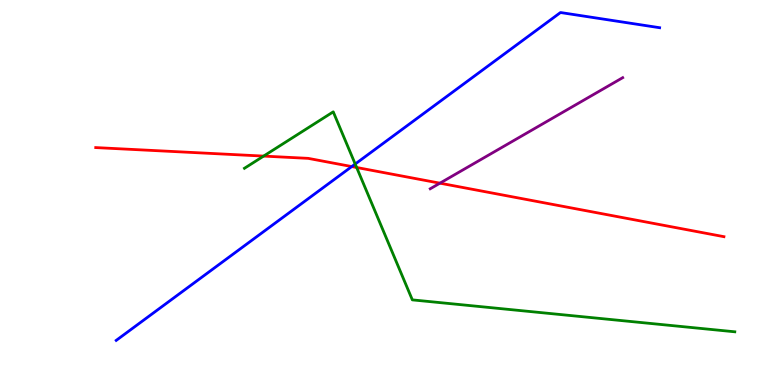[{'lines': ['blue', 'red'], 'intersections': [{'x': 4.54, 'y': 5.67}]}, {'lines': ['green', 'red'], 'intersections': [{'x': 3.4, 'y': 5.95}, {'x': 4.6, 'y': 5.65}]}, {'lines': ['purple', 'red'], 'intersections': [{'x': 5.68, 'y': 5.24}]}, {'lines': ['blue', 'green'], 'intersections': [{'x': 4.58, 'y': 5.74}]}, {'lines': ['blue', 'purple'], 'intersections': []}, {'lines': ['green', 'purple'], 'intersections': []}]